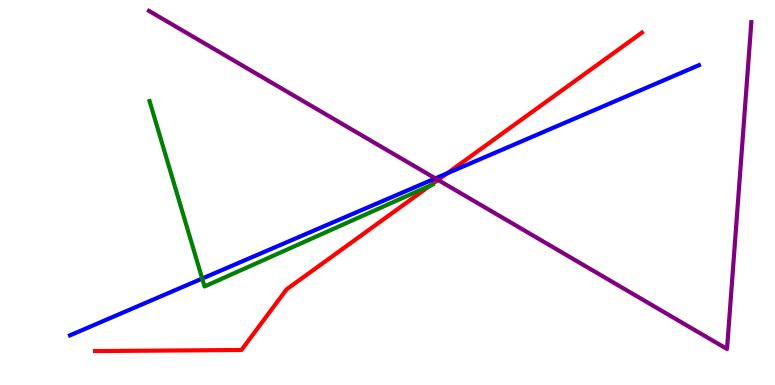[{'lines': ['blue', 'red'], 'intersections': [{'x': 5.77, 'y': 5.5}]}, {'lines': ['green', 'red'], 'intersections': [{'x': 5.55, 'y': 5.18}]}, {'lines': ['purple', 'red'], 'intersections': [{'x': 5.65, 'y': 5.33}]}, {'lines': ['blue', 'green'], 'intersections': [{'x': 2.61, 'y': 2.76}]}, {'lines': ['blue', 'purple'], 'intersections': [{'x': 5.62, 'y': 5.37}]}, {'lines': ['green', 'purple'], 'intersections': []}]